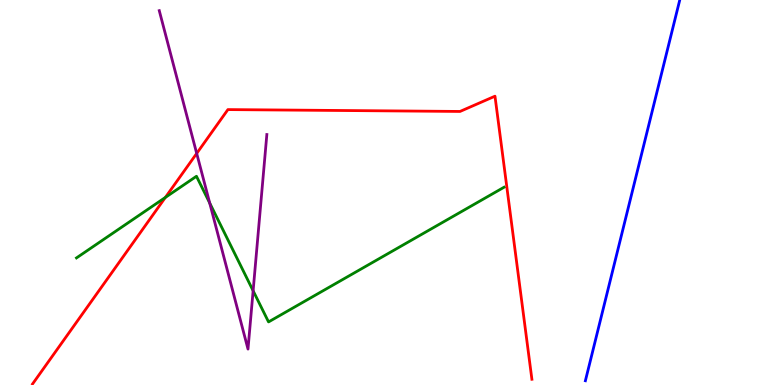[{'lines': ['blue', 'red'], 'intersections': []}, {'lines': ['green', 'red'], 'intersections': [{'x': 2.13, 'y': 4.87}]}, {'lines': ['purple', 'red'], 'intersections': [{'x': 2.54, 'y': 6.02}]}, {'lines': ['blue', 'green'], 'intersections': []}, {'lines': ['blue', 'purple'], 'intersections': []}, {'lines': ['green', 'purple'], 'intersections': [{'x': 2.71, 'y': 4.73}, {'x': 3.27, 'y': 2.45}]}]